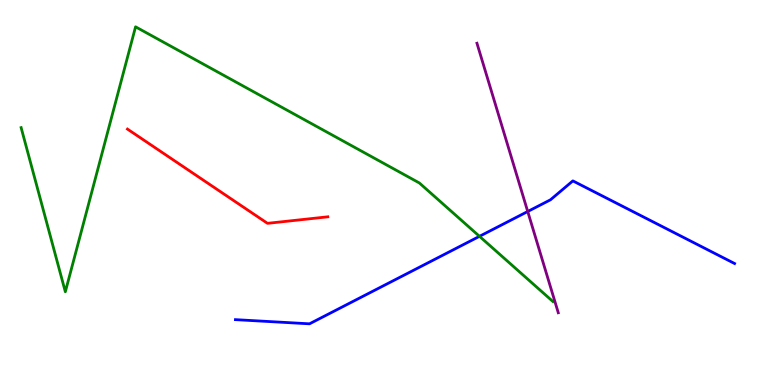[{'lines': ['blue', 'red'], 'intersections': []}, {'lines': ['green', 'red'], 'intersections': []}, {'lines': ['purple', 'red'], 'intersections': []}, {'lines': ['blue', 'green'], 'intersections': [{'x': 6.19, 'y': 3.86}]}, {'lines': ['blue', 'purple'], 'intersections': [{'x': 6.81, 'y': 4.51}]}, {'lines': ['green', 'purple'], 'intersections': []}]